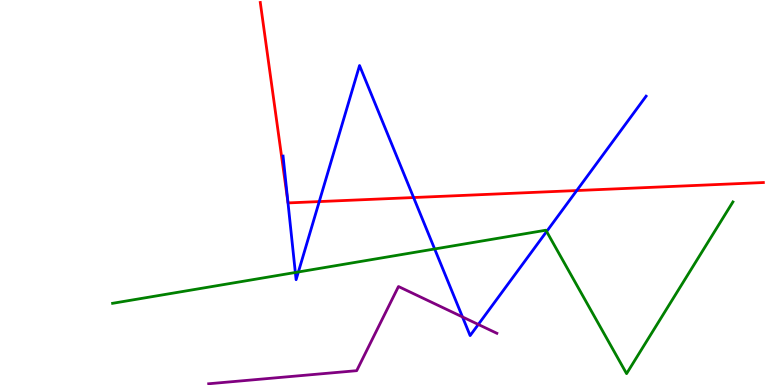[{'lines': ['blue', 'red'], 'intersections': [{'x': 3.72, 'y': 4.74}, {'x': 4.12, 'y': 4.76}, {'x': 5.34, 'y': 4.87}, {'x': 7.44, 'y': 5.05}]}, {'lines': ['green', 'red'], 'intersections': []}, {'lines': ['purple', 'red'], 'intersections': []}, {'lines': ['blue', 'green'], 'intersections': [{'x': 3.81, 'y': 2.92}, {'x': 3.85, 'y': 2.94}, {'x': 5.61, 'y': 3.53}, {'x': 7.05, 'y': 3.99}]}, {'lines': ['blue', 'purple'], 'intersections': [{'x': 5.97, 'y': 1.77}, {'x': 6.17, 'y': 1.57}]}, {'lines': ['green', 'purple'], 'intersections': []}]